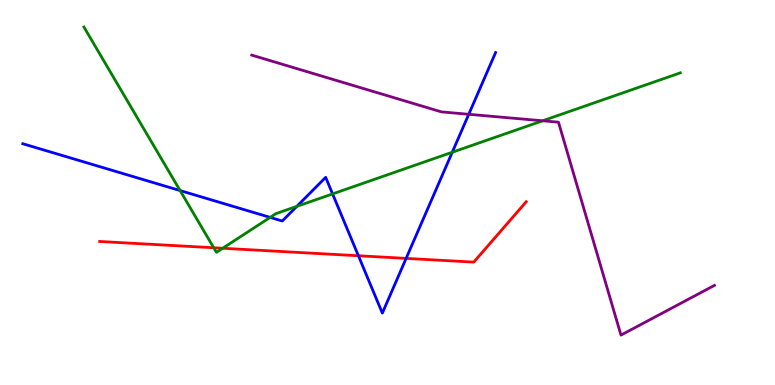[{'lines': ['blue', 'red'], 'intersections': [{'x': 4.62, 'y': 3.36}, {'x': 5.24, 'y': 3.29}]}, {'lines': ['green', 'red'], 'intersections': [{'x': 2.76, 'y': 3.56}, {'x': 2.87, 'y': 3.55}]}, {'lines': ['purple', 'red'], 'intersections': []}, {'lines': ['blue', 'green'], 'intersections': [{'x': 2.32, 'y': 5.05}, {'x': 3.49, 'y': 4.35}, {'x': 3.83, 'y': 4.64}, {'x': 4.29, 'y': 4.96}, {'x': 5.84, 'y': 6.05}]}, {'lines': ['blue', 'purple'], 'intersections': [{'x': 6.05, 'y': 7.03}]}, {'lines': ['green', 'purple'], 'intersections': [{'x': 7.0, 'y': 6.86}]}]